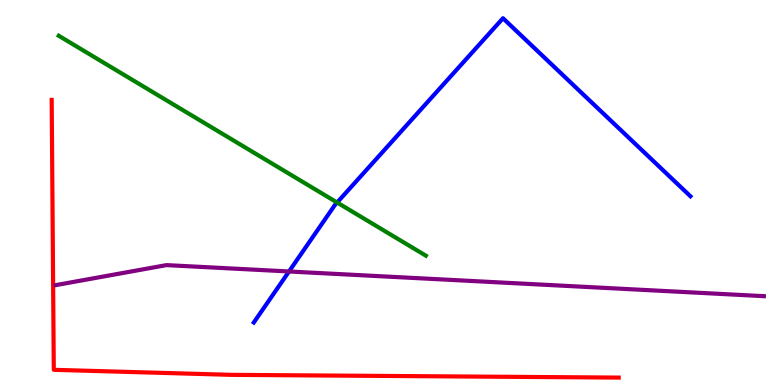[{'lines': ['blue', 'red'], 'intersections': []}, {'lines': ['green', 'red'], 'intersections': []}, {'lines': ['purple', 'red'], 'intersections': []}, {'lines': ['blue', 'green'], 'intersections': [{'x': 4.35, 'y': 4.74}]}, {'lines': ['blue', 'purple'], 'intersections': [{'x': 3.73, 'y': 2.95}]}, {'lines': ['green', 'purple'], 'intersections': []}]